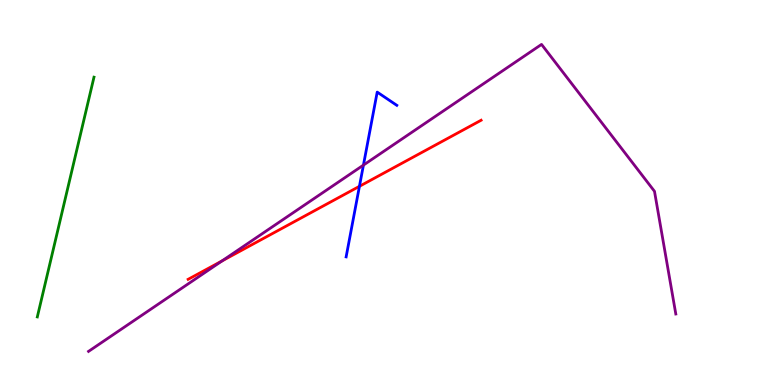[{'lines': ['blue', 'red'], 'intersections': [{'x': 4.64, 'y': 5.16}]}, {'lines': ['green', 'red'], 'intersections': []}, {'lines': ['purple', 'red'], 'intersections': [{'x': 2.87, 'y': 3.22}]}, {'lines': ['blue', 'green'], 'intersections': []}, {'lines': ['blue', 'purple'], 'intersections': [{'x': 4.69, 'y': 5.71}]}, {'lines': ['green', 'purple'], 'intersections': []}]